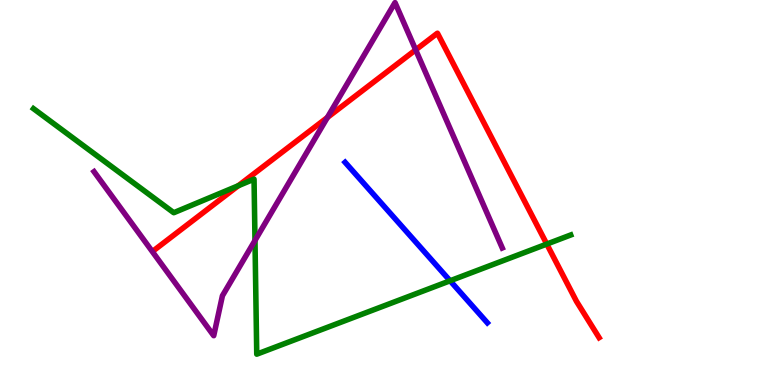[{'lines': ['blue', 'red'], 'intersections': []}, {'lines': ['green', 'red'], 'intersections': [{'x': 3.07, 'y': 5.18}, {'x': 7.06, 'y': 3.66}]}, {'lines': ['purple', 'red'], 'intersections': [{'x': 4.22, 'y': 6.95}, {'x': 5.36, 'y': 8.71}]}, {'lines': ['blue', 'green'], 'intersections': [{'x': 5.81, 'y': 2.71}]}, {'lines': ['blue', 'purple'], 'intersections': []}, {'lines': ['green', 'purple'], 'intersections': [{'x': 3.29, 'y': 3.75}]}]